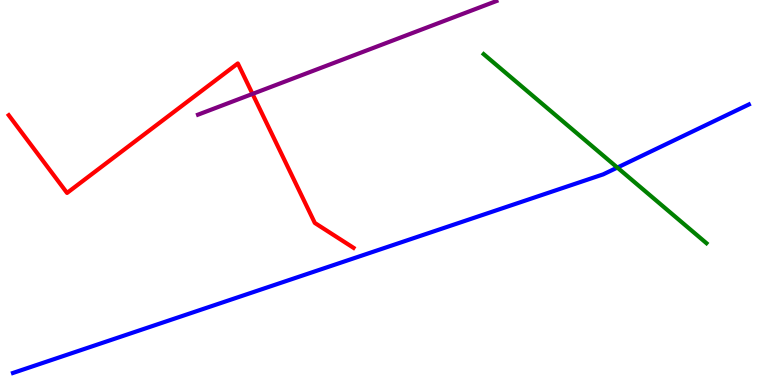[{'lines': ['blue', 'red'], 'intersections': []}, {'lines': ['green', 'red'], 'intersections': []}, {'lines': ['purple', 'red'], 'intersections': [{'x': 3.26, 'y': 7.56}]}, {'lines': ['blue', 'green'], 'intersections': [{'x': 7.97, 'y': 5.65}]}, {'lines': ['blue', 'purple'], 'intersections': []}, {'lines': ['green', 'purple'], 'intersections': []}]